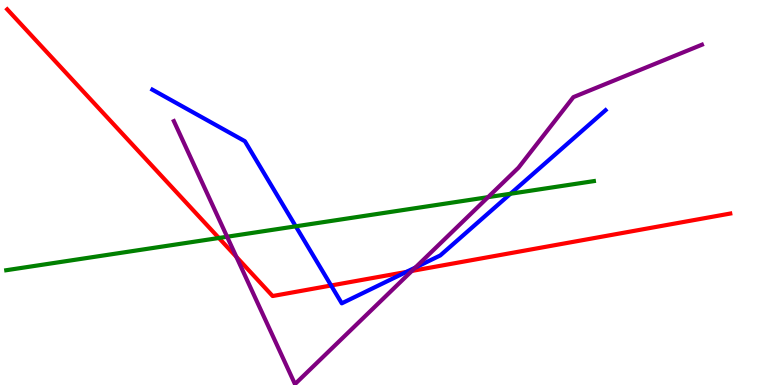[{'lines': ['blue', 'red'], 'intersections': [{'x': 4.27, 'y': 2.58}, {'x': 5.24, 'y': 2.94}]}, {'lines': ['green', 'red'], 'intersections': [{'x': 2.82, 'y': 3.82}]}, {'lines': ['purple', 'red'], 'intersections': [{'x': 3.05, 'y': 3.33}, {'x': 5.31, 'y': 2.96}]}, {'lines': ['blue', 'green'], 'intersections': [{'x': 3.82, 'y': 4.12}, {'x': 6.59, 'y': 4.97}]}, {'lines': ['blue', 'purple'], 'intersections': [{'x': 5.36, 'y': 3.05}]}, {'lines': ['green', 'purple'], 'intersections': [{'x': 2.93, 'y': 3.85}, {'x': 6.3, 'y': 4.88}]}]